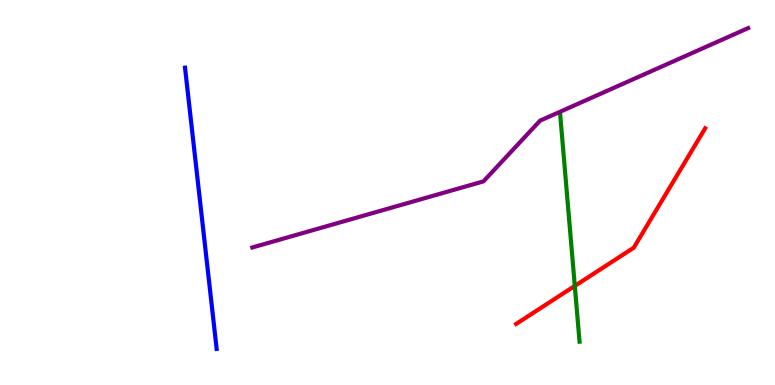[{'lines': ['blue', 'red'], 'intersections': []}, {'lines': ['green', 'red'], 'intersections': [{'x': 7.42, 'y': 2.57}]}, {'lines': ['purple', 'red'], 'intersections': []}, {'lines': ['blue', 'green'], 'intersections': []}, {'lines': ['blue', 'purple'], 'intersections': []}, {'lines': ['green', 'purple'], 'intersections': []}]